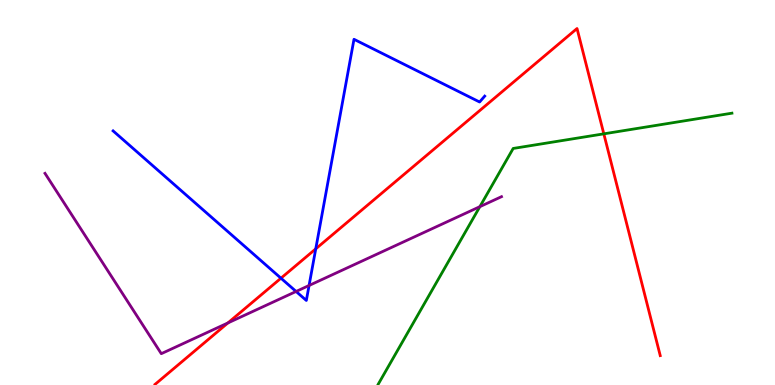[{'lines': ['blue', 'red'], 'intersections': [{'x': 3.63, 'y': 2.77}, {'x': 4.07, 'y': 3.54}]}, {'lines': ['green', 'red'], 'intersections': [{'x': 7.79, 'y': 6.52}]}, {'lines': ['purple', 'red'], 'intersections': [{'x': 2.94, 'y': 1.61}]}, {'lines': ['blue', 'green'], 'intersections': []}, {'lines': ['blue', 'purple'], 'intersections': [{'x': 3.82, 'y': 2.43}, {'x': 3.99, 'y': 2.58}]}, {'lines': ['green', 'purple'], 'intersections': [{'x': 6.19, 'y': 4.63}]}]